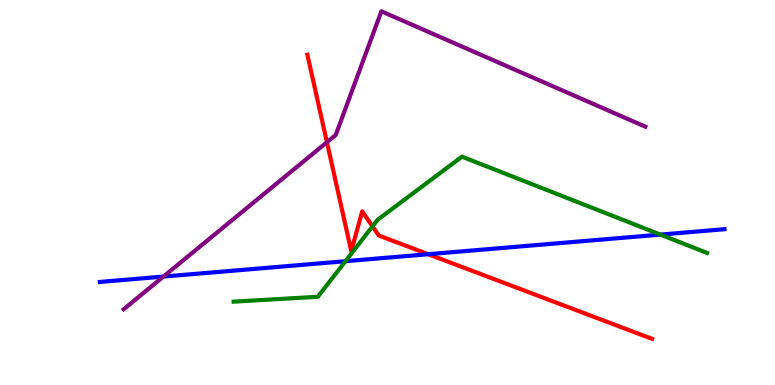[{'lines': ['blue', 'red'], 'intersections': [{'x': 5.53, 'y': 3.4}]}, {'lines': ['green', 'red'], 'intersections': [{'x': 4.81, 'y': 4.12}]}, {'lines': ['purple', 'red'], 'intersections': [{'x': 4.22, 'y': 6.31}]}, {'lines': ['blue', 'green'], 'intersections': [{'x': 4.46, 'y': 3.22}, {'x': 8.52, 'y': 3.91}]}, {'lines': ['blue', 'purple'], 'intersections': [{'x': 2.11, 'y': 2.82}]}, {'lines': ['green', 'purple'], 'intersections': []}]